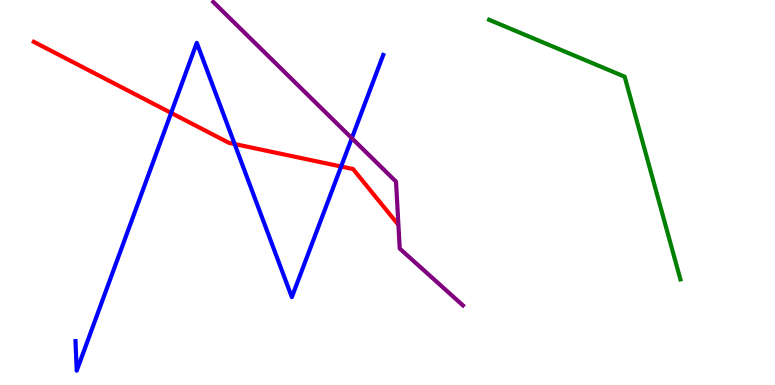[{'lines': ['blue', 'red'], 'intersections': [{'x': 2.21, 'y': 7.07}, {'x': 3.03, 'y': 6.26}, {'x': 4.4, 'y': 5.67}]}, {'lines': ['green', 'red'], 'intersections': []}, {'lines': ['purple', 'red'], 'intersections': []}, {'lines': ['blue', 'green'], 'intersections': []}, {'lines': ['blue', 'purple'], 'intersections': [{'x': 4.54, 'y': 6.41}]}, {'lines': ['green', 'purple'], 'intersections': []}]